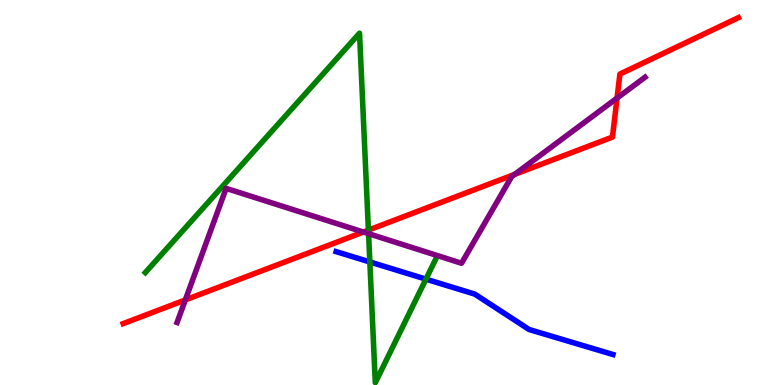[{'lines': ['blue', 'red'], 'intersections': []}, {'lines': ['green', 'red'], 'intersections': [{'x': 4.75, 'y': 4.02}]}, {'lines': ['purple', 'red'], 'intersections': [{'x': 2.39, 'y': 2.21}, {'x': 4.69, 'y': 3.97}, {'x': 6.64, 'y': 5.47}, {'x': 7.96, 'y': 7.45}]}, {'lines': ['blue', 'green'], 'intersections': [{'x': 4.77, 'y': 3.2}, {'x': 5.5, 'y': 2.75}]}, {'lines': ['blue', 'purple'], 'intersections': []}, {'lines': ['green', 'purple'], 'intersections': [{'x': 4.76, 'y': 3.93}]}]